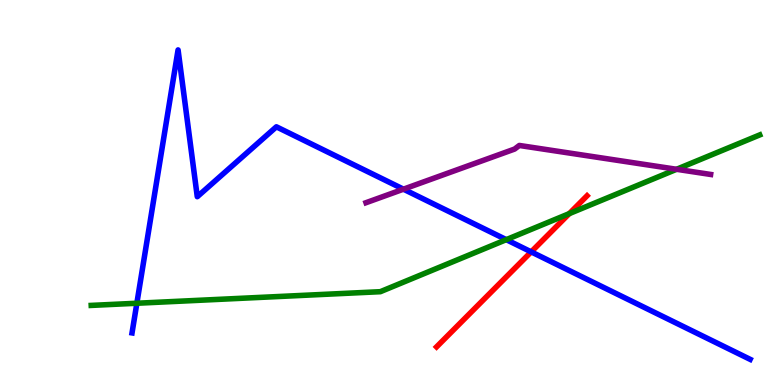[{'lines': ['blue', 'red'], 'intersections': [{'x': 6.85, 'y': 3.46}]}, {'lines': ['green', 'red'], 'intersections': [{'x': 7.35, 'y': 4.45}]}, {'lines': ['purple', 'red'], 'intersections': []}, {'lines': ['blue', 'green'], 'intersections': [{'x': 1.77, 'y': 2.12}, {'x': 6.53, 'y': 3.78}]}, {'lines': ['blue', 'purple'], 'intersections': [{'x': 5.21, 'y': 5.09}]}, {'lines': ['green', 'purple'], 'intersections': [{'x': 8.73, 'y': 5.6}]}]